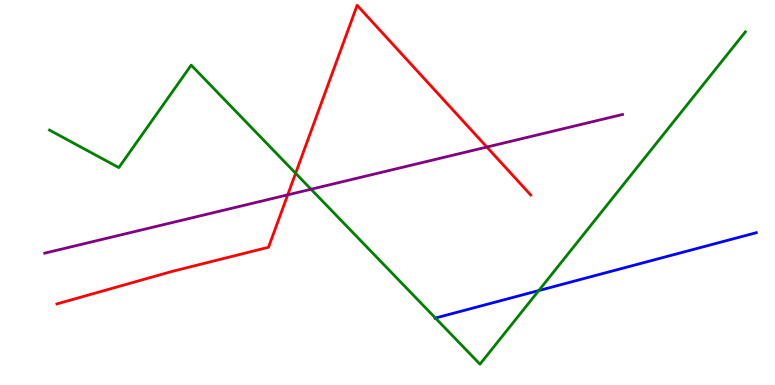[{'lines': ['blue', 'red'], 'intersections': []}, {'lines': ['green', 'red'], 'intersections': [{'x': 3.81, 'y': 5.5}]}, {'lines': ['purple', 'red'], 'intersections': [{'x': 3.71, 'y': 4.94}, {'x': 6.28, 'y': 6.18}]}, {'lines': ['blue', 'green'], 'intersections': [{'x': 5.62, 'y': 1.74}, {'x': 6.95, 'y': 2.45}]}, {'lines': ['blue', 'purple'], 'intersections': []}, {'lines': ['green', 'purple'], 'intersections': [{'x': 4.01, 'y': 5.08}]}]